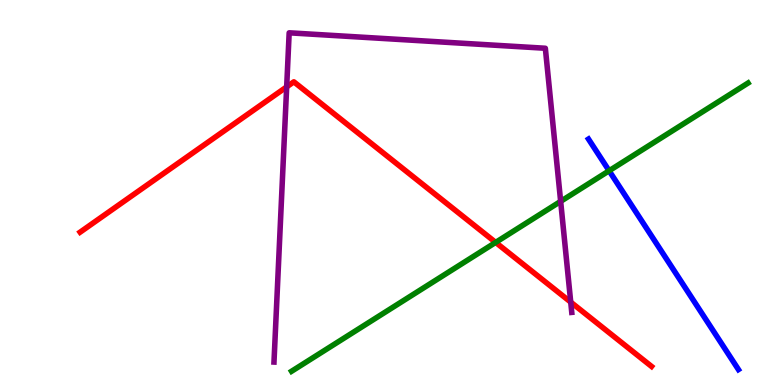[{'lines': ['blue', 'red'], 'intersections': []}, {'lines': ['green', 'red'], 'intersections': [{'x': 6.4, 'y': 3.7}]}, {'lines': ['purple', 'red'], 'intersections': [{'x': 3.7, 'y': 7.74}, {'x': 7.36, 'y': 2.15}]}, {'lines': ['blue', 'green'], 'intersections': [{'x': 7.86, 'y': 5.56}]}, {'lines': ['blue', 'purple'], 'intersections': []}, {'lines': ['green', 'purple'], 'intersections': [{'x': 7.23, 'y': 4.77}]}]